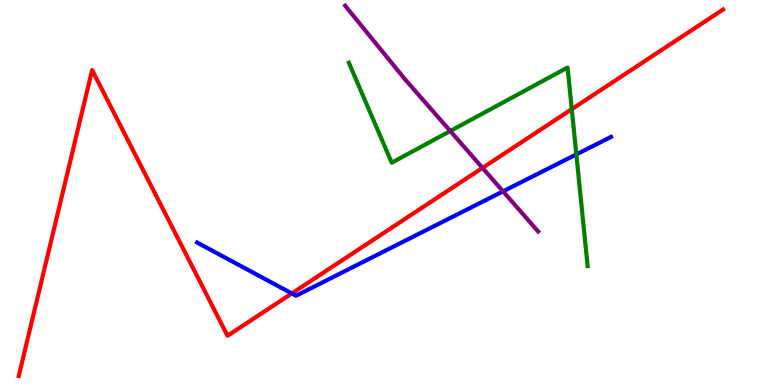[{'lines': ['blue', 'red'], 'intersections': [{'x': 3.77, 'y': 2.38}]}, {'lines': ['green', 'red'], 'intersections': [{'x': 7.38, 'y': 7.16}]}, {'lines': ['purple', 'red'], 'intersections': [{'x': 6.23, 'y': 5.64}]}, {'lines': ['blue', 'green'], 'intersections': [{'x': 7.44, 'y': 5.99}]}, {'lines': ['blue', 'purple'], 'intersections': [{'x': 6.49, 'y': 5.03}]}, {'lines': ['green', 'purple'], 'intersections': [{'x': 5.81, 'y': 6.6}]}]